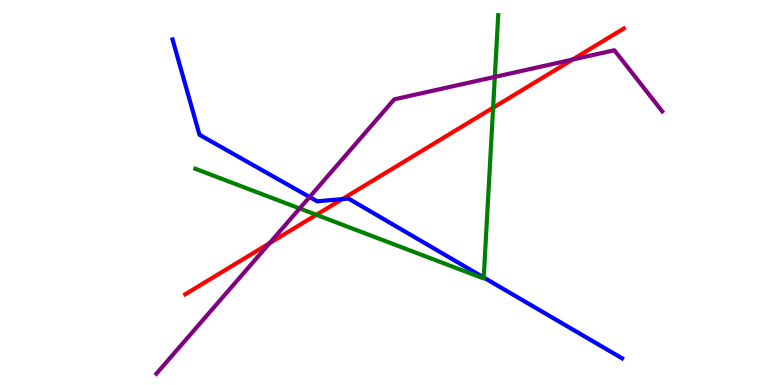[{'lines': ['blue', 'red'], 'intersections': [{'x': 4.42, 'y': 4.83}]}, {'lines': ['green', 'red'], 'intersections': [{'x': 4.08, 'y': 4.42}, {'x': 6.36, 'y': 7.2}]}, {'lines': ['purple', 'red'], 'intersections': [{'x': 3.48, 'y': 3.68}, {'x': 7.39, 'y': 8.45}]}, {'lines': ['blue', 'green'], 'intersections': [{'x': 6.24, 'y': 2.79}]}, {'lines': ['blue', 'purple'], 'intersections': [{'x': 3.99, 'y': 4.88}]}, {'lines': ['green', 'purple'], 'intersections': [{'x': 3.87, 'y': 4.59}, {'x': 6.38, 'y': 8.0}]}]